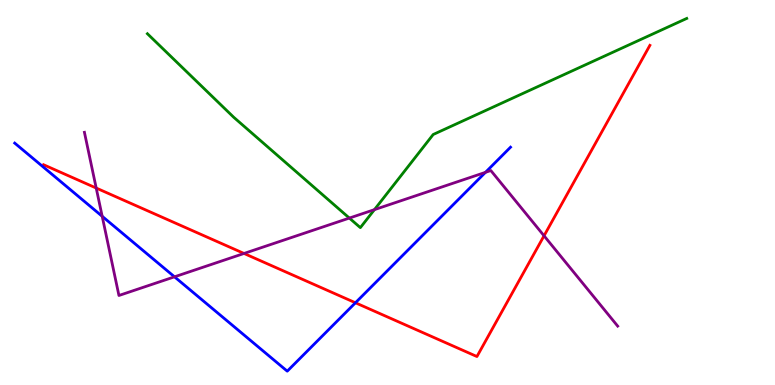[{'lines': ['blue', 'red'], 'intersections': [{'x': 4.59, 'y': 2.14}]}, {'lines': ['green', 'red'], 'intersections': []}, {'lines': ['purple', 'red'], 'intersections': [{'x': 1.24, 'y': 5.12}, {'x': 3.15, 'y': 3.42}, {'x': 7.02, 'y': 3.88}]}, {'lines': ['blue', 'green'], 'intersections': []}, {'lines': ['blue', 'purple'], 'intersections': [{'x': 1.32, 'y': 4.38}, {'x': 2.25, 'y': 2.81}, {'x': 6.26, 'y': 5.52}]}, {'lines': ['green', 'purple'], 'intersections': [{'x': 4.51, 'y': 4.34}, {'x': 4.83, 'y': 4.55}]}]